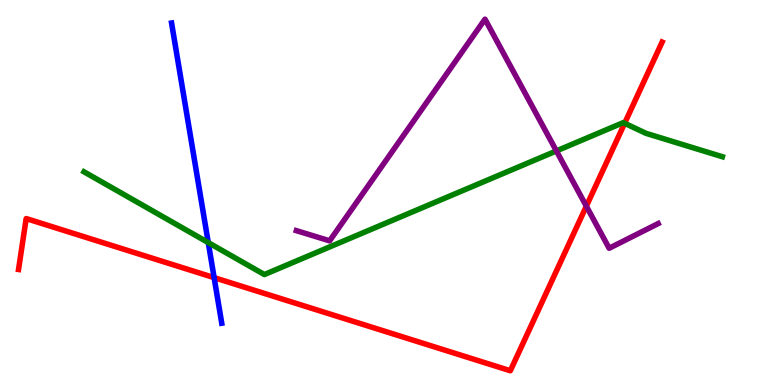[{'lines': ['blue', 'red'], 'intersections': [{'x': 2.76, 'y': 2.79}]}, {'lines': ['green', 'red'], 'intersections': [{'x': 8.06, 'y': 6.8}]}, {'lines': ['purple', 'red'], 'intersections': [{'x': 7.57, 'y': 4.64}]}, {'lines': ['blue', 'green'], 'intersections': [{'x': 2.69, 'y': 3.7}]}, {'lines': ['blue', 'purple'], 'intersections': []}, {'lines': ['green', 'purple'], 'intersections': [{'x': 7.18, 'y': 6.08}]}]